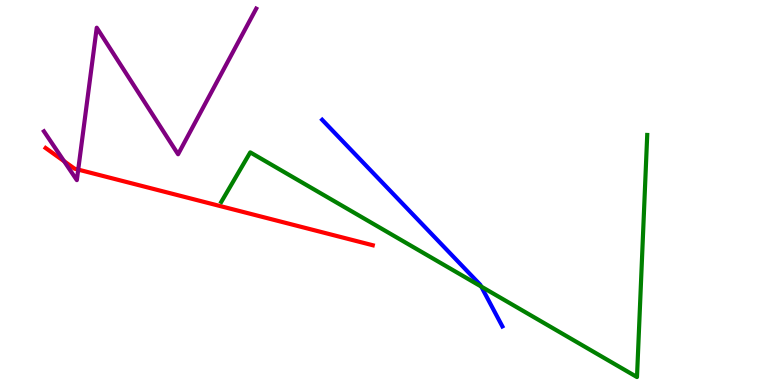[{'lines': ['blue', 'red'], 'intersections': []}, {'lines': ['green', 'red'], 'intersections': []}, {'lines': ['purple', 'red'], 'intersections': [{'x': 0.827, 'y': 5.81}, {'x': 1.01, 'y': 5.59}]}, {'lines': ['blue', 'green'], 'intersections': [{'x': 6.21, 'y': 2.56}]}, {'lines': ['blue', 'purple'], 'intersections': []}, {'lines': ['green', 'purple'], 'intersections': []}]